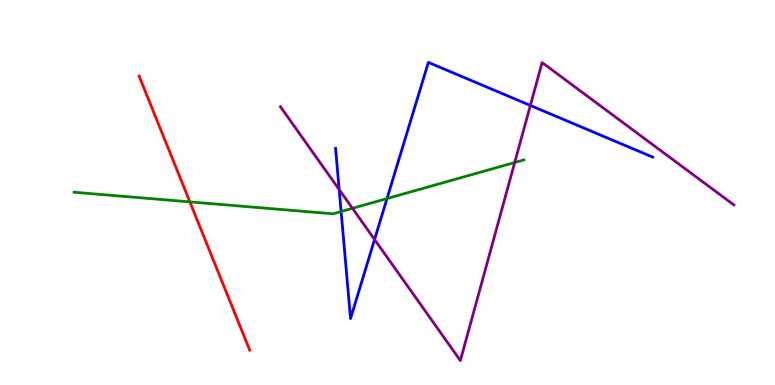[{'lines': ['blue', 'red'], 'intersections': []}, {'lines': ['green', 'red'], 'intersections': [{'x': 2.45, 'y': 4.76}]}, {'lines': ['purple', 'red'], 'intersections': []}, {'lines': ['blue', 'green'], 'intersections': [{'x': 4.4, 'y': 4.51}, {'x': 4.99, 'y': 4.84}]}, {'lines': ['blue', 'purple'], 'intersections': [{'x': 4.38, 'y': 5.08}, {'x': 4.83, 'y': 3.78}, {'x': 6.84, 'y': 7.26}]}, {'lines': ['green', 'purple'], 'intersections': [{'x': 4.55, 'y': 4.59}, {'x': 6.64, 'y': 5.78}]}]